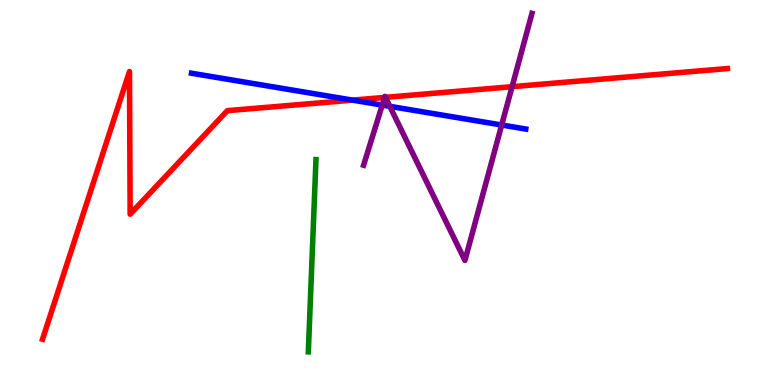[{'lines': ['blue', 'red'], 'intersections': [{'x': 4.55, 'y': 7.4}]}, {'lines': ['green', 'red'], 'intersections': []}, {'lines': ['purple', 'red'], 'intersections': [{'x': 4.96, 'y': 7.47}, {'x': 4.97, 'y': 7.47}, {'x': 6.61, 'y': 7.75}]}, {'lines': ['blue', 'green'], 'intersections': []}, {'lines': ['blue', 'purple'], 'intersections': [{'x': 4.93, 'y': 7.27}, {'x': 5.03, 'y': 7.24}, {'x': 6.47, 'y': 6.75}]}, {'lines': ['green', 'purple'], 'intersections': []}]